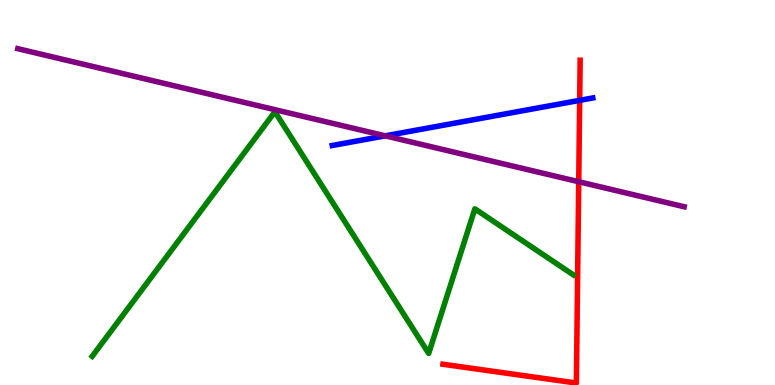[{'lines': ['blue', 'red'], 'intersections': [{'x': 7.48, 'y': 7.39}]}, {'lines': ['green', 'red'], 'intersections': []}, {'lines': ['purple', 'red'], 'intersections': [{'x': 7.47, 'y': 5.28}]}, {'lines': ['blue', 'green'], 'intersections': []}, {'lines': ['blue', 'purple'], 'intersections': [{'x': 4.97, 'y': 6.47}]}, {'lines': ['green', 'purple'], 'intersections': []}]